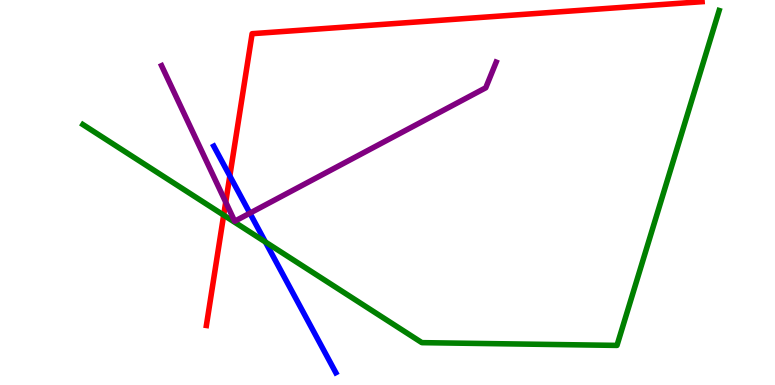[{'lines': ['blue', 'red'], 'intersections': [{'x': 2.97, 'y': 5.43}]}, {'lines': ['green', 'red'], 'intersections': [{'x': 2.89, 'y': 4.41}]}, {'lines': ['purple', 'red'], 'intersections': [{'x': 2.91, 'y': 4.75}]}, {'lines': ['blue', 'green'], 'intersections': [{'x': 3.42, 'y': 3.71}]}, {'lines': ['blue', 'purple'], 'intersections': [{'x': 3.22, 'y': 4.46}]}, {'lines': ['green', 'purple'], 'intersections': []}]